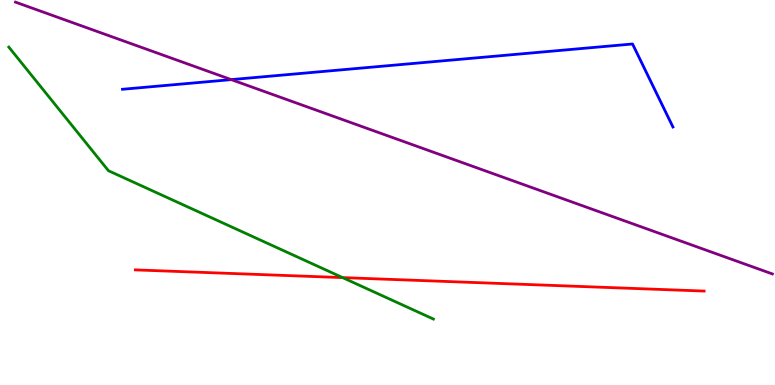[{'lines': ['blue', 'red'], 'intersections': []}, {'lines': ['green', 'red'], 'intersections': [{'x': 4.42, 'y': 2.79}]}, {'lines': ['purple', 'red'], 'intersections': []}, {'lines': ['blue', 'green'], 'intersections': []}, {'lines': ['blue', 'purple'], 'intersections': [{'x': 2.98, 'y': 7.93}]}, {'lines': ['green', 'purple'], 'intersections': []}]